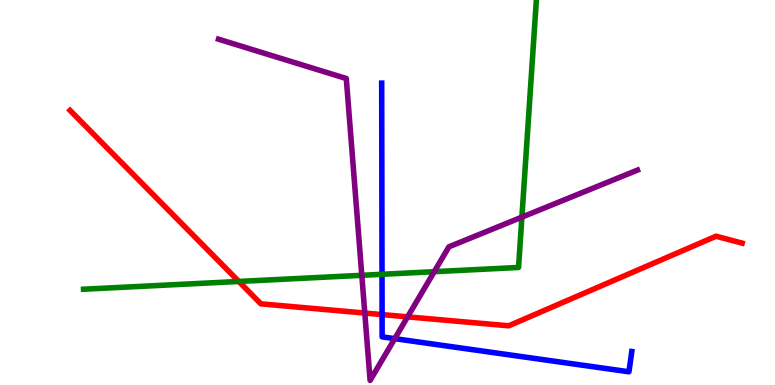[{'lines': ['blue', 'red'], 'intersections': [{'x': 4.93, 'y': 1.83}]}, {'lines': ['green', 'red'], 'intersections': [{'x': 3.08, 'y': 2.69}]}, {'lines': ['purple', 'red'], 'intersections': [{'x': 4.71, 'y': 1.87}, {'x': 5.26, 'y': 1.77}]}, {'lines': ['blue', 'green'], 'intersections': [{'x': 4.93, 'y': 2.88}]}, {'lines': ['blue', 'purple'], 'intersections': [{'x': 5.09, 'y': 1.2}]}, {'lines': ['green', 'purple'], 'intersections': [{'x': 4.67, 'y': 2.85}, {'x': 5.6, 'y': 2.94}, {'x': 6.73, 'y': 4.36}]}]